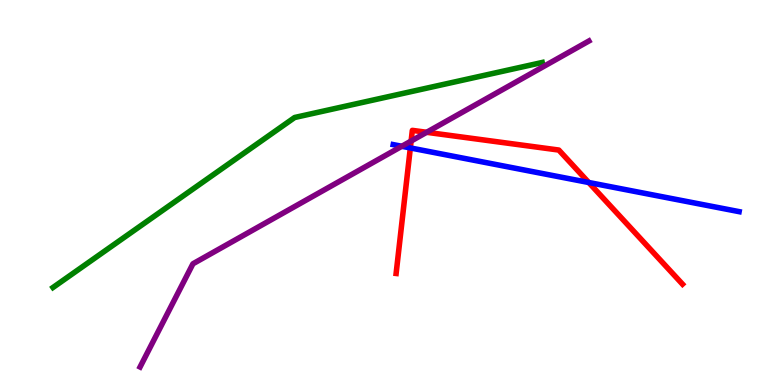[{'lines': ['blue', 'red'], 'intersections': [{'x': 5.29, 'y': 6.16}, {'x': 7.6, 'y': 5.26}]}, {'lines': ['green', 'red'], 'intersections': []}, {'lines': ['purple', 'red'], 'intersections': [{'x': 5.3, 'y': 6.34}, {'x': 5.51, 'y': 6.56}]}, {'lines': ['blue', 'green'], 'intersections': []}, {'lines': ['blue', 'purple'], 'intersections': [{'x': 5.18, 'y': 6.2}]}, {'lines': ['green', 'purple'], 'intersections': []}]